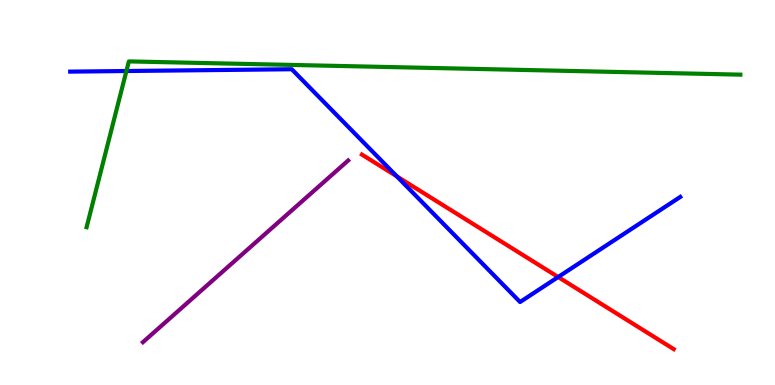[{'lines': ['blue', 'red'], 'intersections': [{'x': 5.12, 'y': 5.42}, {'x': 7.2, 'y': 2.8}]}, {'lines': ['green', 'red'], 'intersections': []}, {'lines': ['purple', 'red'], 'intersections': []}, {'lines': ['blue', 'green'], 'intersections': [{'x': 1.63, 'y': 8.16}]}, {'lines': ['blue', 'purple'], 'intersections': []}, {'lines': ['green', 'purple'], 'intersections': []}]